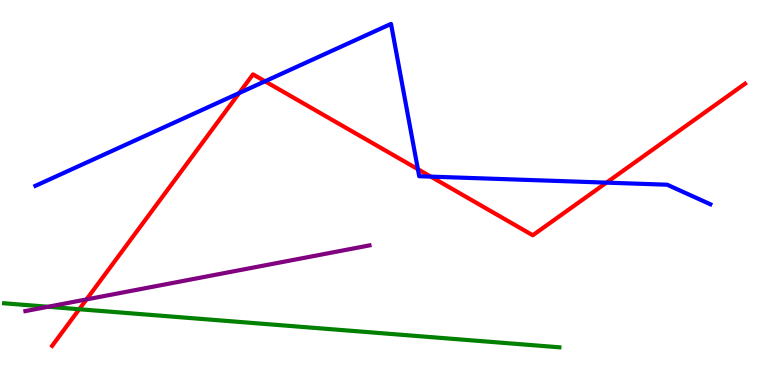[{'lines': ['blue', 'red'], 'intersections': [{'x': 3.09, 'y': 7.58}, {'x': 3.42, 'y': 7.89}, {'x': 5.39, 'y': 5.61}, {'x': 5.56, 'y': 5.41}, {'x': 7.83, 'y': 5.26}]}, {'lines': ['green', 'red'], 'intersections': [{'x': 1.02, 'y': 1.97}]}, {'lines': ['purple', 'red'], 'intersections': [{'x': 1.12, 'y': 2.22}]}, {'lines': ['blue', 'green'], 'intersections': []}, {'lines': ['blue', 'purple'], 'intersections': []}, {'lines': ['green', 'purple'], 'intersections': [{'x': 0.62, 'y': 2.03}]}]